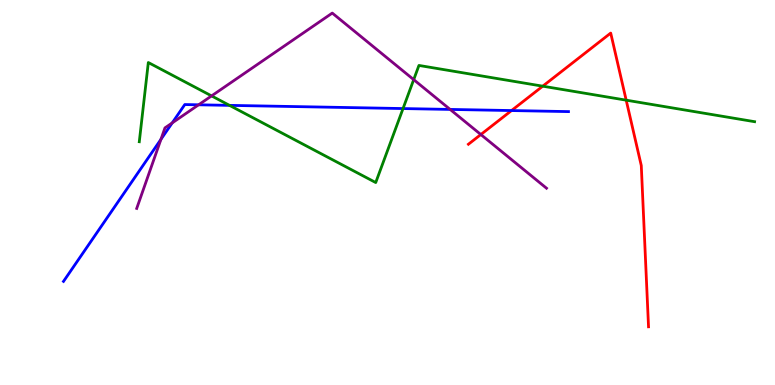[{'lines': ['blue', 'red'], 'intersections': [{'x': 6.6, 'y': 7.13}]}, {'lines': ['green', 'red'], 'intersections': [{'x': 7.0, 'y': 7.76}, {'x': 8.08, 'y': 7.4}]}, {'lines': ['purple', 'red'], 'intersections': [{'x': 6.2, 'y': 6.51}]}, {'lines': ['blue', 'green'], 'intersections': [{'x': 2.96, 'y': 7.26}, {'x': 5.2, 'y': 7.18}]}, {'lines': ['blue', 'purple'], 'intersections': [{'x': 2.08, 'y': 6.38}, {'x': 2.22, 'y': 6.81}, {'x': 2.56, 'y': 7.28}, {'x': 5.81, 'y': 7.16}]}, {'lines': ['green', 'purple'], 'intersections': [{'x': 2.73, 'y': 7.51}, {'x': 5.34, 'y': 7.93}]}]